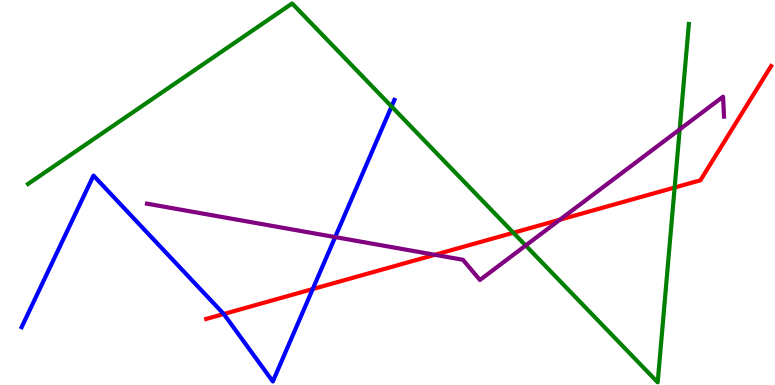[{'lines': ['blue', 'red'], 'intersections': [{'x': 2.89, 'y': 1.84}, {'x': 4.04, 'y': 2.49}]}, {'lines': ['green', 'red'], 'intersections': [{'x': 6.62, 'y': 3.95}, {'x': 8.7, 'y': 5.13}]}, {'lines': ['purple', 'red'], 'intersections': [{'x': 5.61, 'y': 3.38}, {'x': 7.22, 'y': 4.29}]}, {'lines': ['blue', 'green'], 'intersections': [{'x': 5.05, 'y': 7.23}]}, {'lines': ['blue', 'purple'], 'intersections': [{'x': 4.32, 'y': 3.84}]}, {'lines': ['green', 'purple'], 'intersections': [{'x': 6.78, 'y': 3.62}, {'x': 8.77, 'y': 6.64}]}]